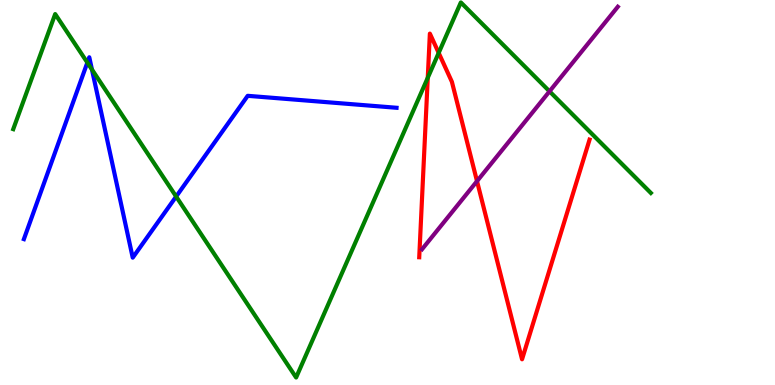[{'lines': ['blue', 'red'], 'intersections': []}, {'lines': ['green', 'red'], 'intersections': [{'x': 5.52, 'y': 7.98}, {'x': 5.66, 'y': 8.63}]}, {'lines': ['purple', 'red'], 'intersections': [{'x': 6.15, 'y': 5.29}]}, {'lines': ['blue', 'green'], 'intersections': [{'x': 1.13, 'y': 8.37}, {'x': 1.19, 'y': 8.19}, {'x': 2.27, 'y': 4.9}]}, {'lines': ['blue', 'purple'], 'intersections': []}, {'lines': ['green', 'purple'], 'intersections': [{'x': 7.09, 'y': 7.63}]}]